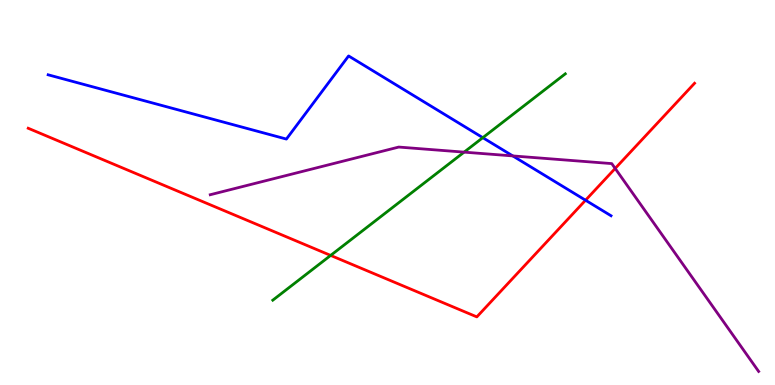[{'lines': ['blue', 'red'], 'intersections': [{'x': 7.56, 'y': 4.8}]}, {'lines': ['green', 'red'], 'intersections': [{'x': 4.27, 'y': 3.37}]}, {'lines': ['purple', 'red'], 'intersections': [{'x': 7.94, 'y': 5.62}]}, {'lines': ['blue', 'green'], 'intersections': [{'x': 6.23, 'y': 6.42}]}, {'lines': ['blue', 'purple'], 'intersections': [{'x': 6.62, 'y': 5.95}]}, {'lines': ['green', 'purple'], 'intersections': [{'x': 5.99, 'y': 6.05}]}]